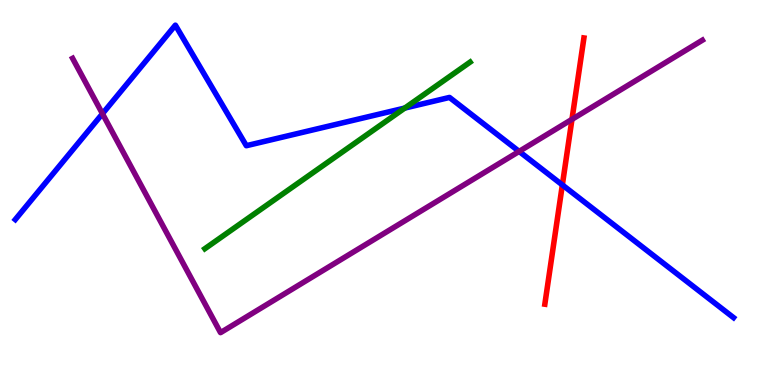[{'lines': ['blue', 'red'], 'intersections': [{'x': 7.26, 'y': 5.2}]}, {'lines': ['green', 'red'], 'intersections': []}, {'lines': ['purple', 'red'], 'intersections': [{'x': 7.38, 'y': 6.9}]}, {'lines': ['blue', 'green'], 'intersections': [{'x': 5.22, 'y': 7.19}]}, {'lines': ['blue', 'purple'], 'intersections': [{'x': 1.32, 'y': 7.05}, {'x': 6.7, 'y': 6.07}]}, {'lines': ['green', 'purple'], 'intersections': []}]